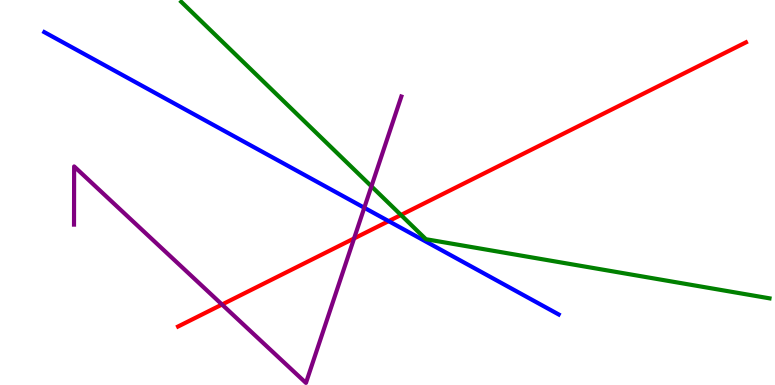[{'lines': ['blue', 'red'], 'intersections': [{'x': 5.01, 'y': 4.26}]}, {'lines': ['green', 'red'], 'intersections': [{'x': 5.17, 'y': 4.42}]}, {'lines': ['purple', 'red'], 'intersections': [{'x': 2.86, 'y': 2.09}, {'x': 4.57, 'y': 3.81}]}, {'lines': ['blue', 'green'], 'intersections': []}, {'lines': ['blue', 'purple'], 'intersections': [{'x': 4.7, 'y': 4.6}]}, {'lines': ['green', 'purple'], 'intersections': [{'x': 4.79, 'y': 5.16}]}]